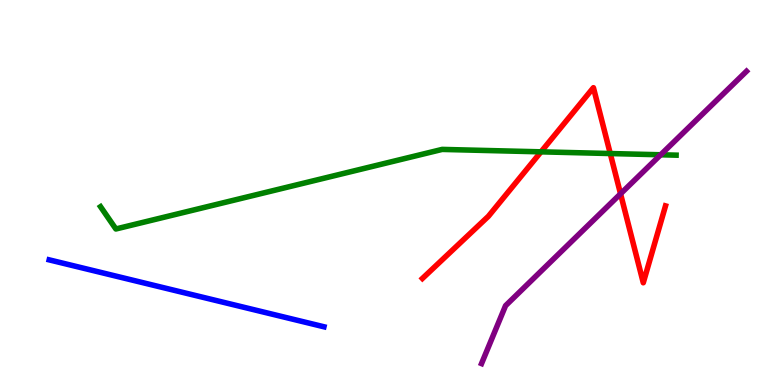[{'lines': ['blue', 'red'], 'intersections': []}, {'lines': ['green', 'red'], 'intersections': [{'x': 6.98, 'y': 6.06}, {'x': 7.87, 'y': 6.01}]}, {'lines': ['purple', 'red'], 'intersections': [{'x': 8.01, 'y': 4.97}]}, {'lines': ['blue', 'green'], 'intersections': []}, {'lines': ['blue', 'purple'], 'intersections': []}, {'lines': ['green', 'purple'], 'intersections': [{'x': 8.52, 'y': 5.98}]}]